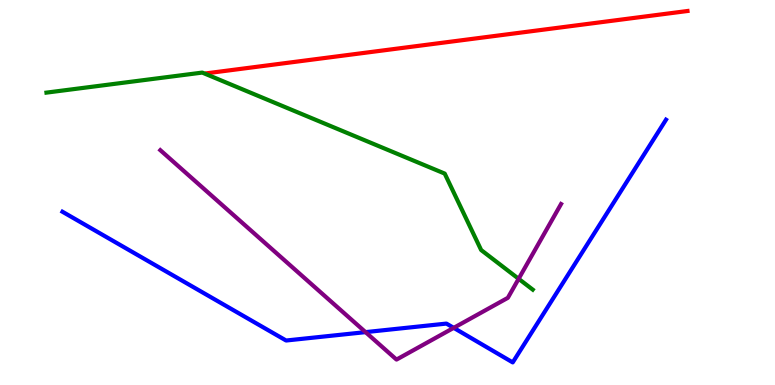[{'lines': ['blue', 'red'], 'intersections': []}, {'lines': ['green', 'red'], 'intersections': []}, {'lines': ['purple', 'red'], 'intersections': []}, {'lines': ['blue', 'green'], 'intersections': []}, {'lines': ['blue', 'purple'], 'intersections': [{'x': 4.72, 'y': 1.37}, {'x': 5.85, 'y': 1.48}]}, {'lines': ['green', 'purple'], 'intersections': [{'x': 6.69, 'y': 2.76}]}]